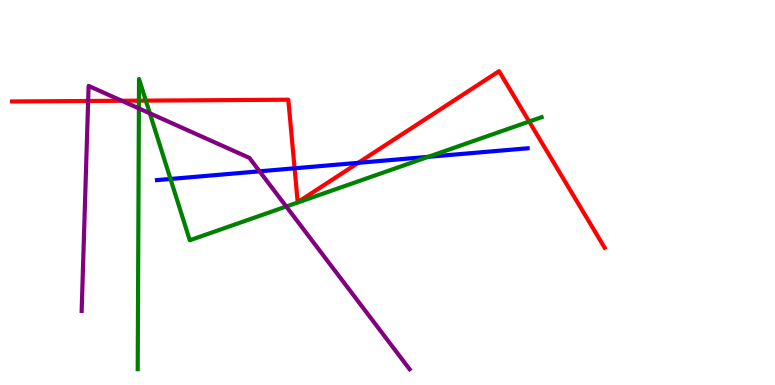[{'lines': ['blue', 'red'], 'intersections': [{'x': 3.8, 'y': 5.63}, {'x': 4.62, 'y': 5.77}]}, {'lines': ['green', 'red'], 'intersections': [{'x': 1.79, 'y': 7.39}, {'x': 1.88, 'y': 7.39}, {'x': 6.83, 'y': 6.84}]}, {'lines': ['purple', 'red'], 'intersections': [{'x': 1.14, 'y': 7.38}, {'x': 1.57, 'y': 7.38}]}, {'lines': ['blue', 'green'], 'intersections': [{'x': 2.2, 'y': 5.35}, {'x': 5.53, 'y': 5.93}]}, {'lines': ['blue', 'purple'], 'intersections': [{'x': 3.35, 'y': 5.55}]}, {'lines': ['green', 'purple'], 'intersections': [{'x': 1.79, 'y': 7.18}, {'x': 1.93, 'y': 7.06}, {'x': 3.69, 'y': 4.64}]}]